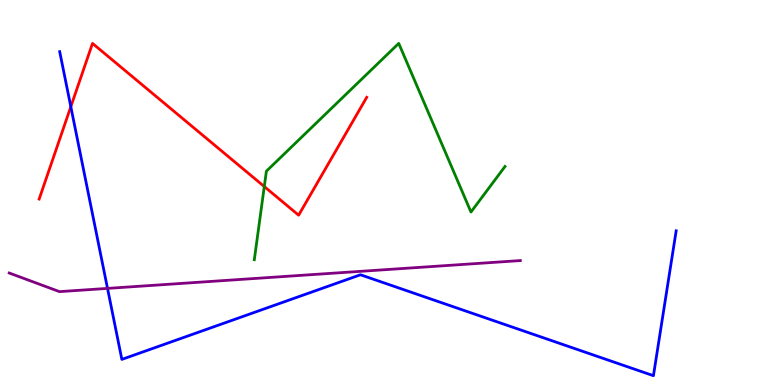[{'lines': ['blue', 'red'], 'intersections': [{'x': 0.914, 'y': 7.23}]}, {'lines': ['green', 'red'], 'intersections': [{'x': 3.41, 'y': 5.15}]}, {'lines': ['purple', 'red'], 'intersections': []}, {'lines': ['blue', 'green'], 'intersections': []}, {'lines': ['blue', 'purple'], 'intersections': [{'x': 1.39, 'y': 2.51}]}, {'lines': ['green', 'purple'], 'intersections': []}]